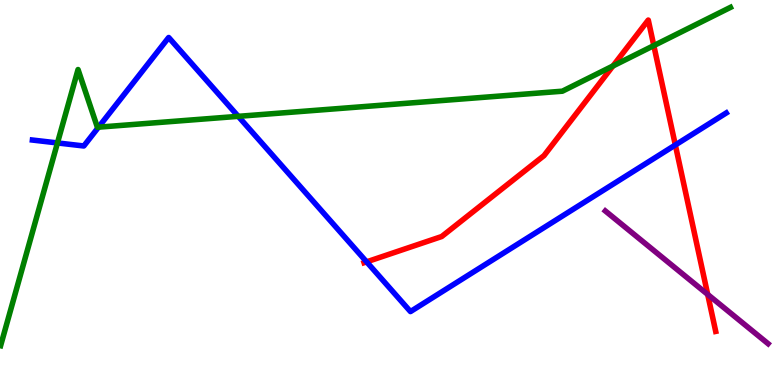[{'lines': ['blue', 'red'], 'intersections': [{'x': 4.73, 'y': 3.2}, {'x': 8.71, 'y': 6.23}]}, {'lines': ['green', 'red'], 'intersections': [{'x': 7.91, 'y': 8.29}, {'x': 8.44, 'y': 8.82}]}, {'lines': ['purple', 'red'], 'intersections': [{'x': 9.13, 'y': 2.35}]}, {'lines': ['blue', 'green'], 'intersections': [{'x': 0.742, 'y': 6.29}, {'x': 1.27, 'y': 6.7}, {'x': 3.07, 'y': 6.98}]}, {'lines': ['blue', 'purple'], 'intersections': []}, {'lines': ['green', 'purple'], 'intersections': []}]